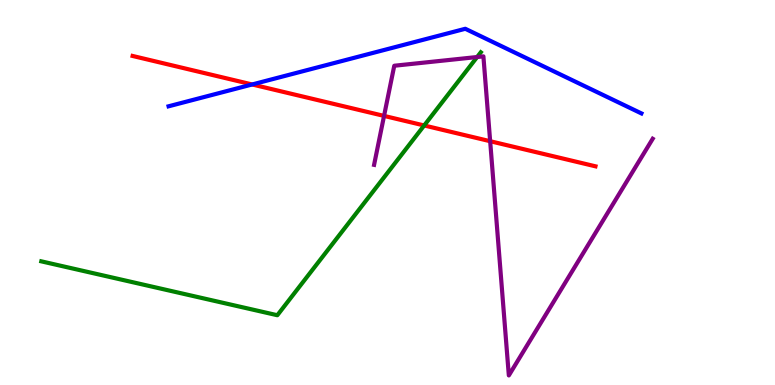[{'lines': ['blue', 'red'], 'intersections': [{'x': 3.25, 'y': 7.81}]}, {'lines': ['green', 'red'], 'intersections': [{'x': 5.47, 'y': 6.74}]}, {'lines': ['purple', 'red'], 'intersections': [{'x': 4.96, 'y': 6.99}, {'x': 6.32, 'y': 6.33}]}, {'lines': ['blue', 'green'], 'intersections': []}, {'lines': ['blue', 'purple'], 'intersections': []}, {'lines': ['green', 'purple'], 'intersections': [{'x': 6.16, 'y': 8.52}]}]